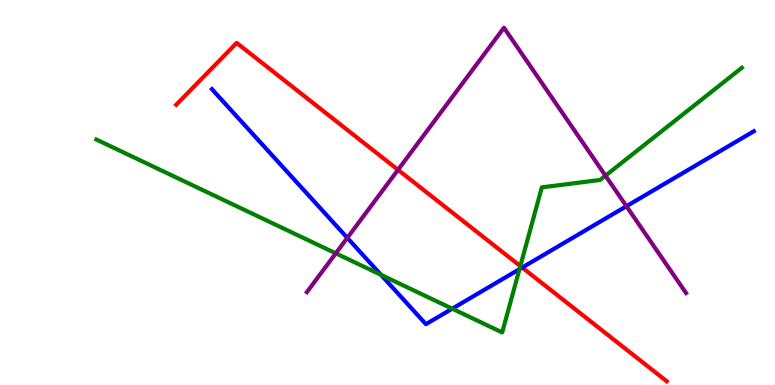[{'lines': ['blue', 'red'], 'intersections': [{'x': 6.74, 'y': 3.05}]}, {'lines': ['green', 'red'], 'intersections': [{'x': 6.71, 'y': 3.09}]}, {'lines': ['purple', 'red'], 'intersections': [{'x': 5.14, 'y': 5.59}]}, {'lines': ['blue', 'green'], 'intersections': [{'x': 4.92, 'y': 2.86}, {'x': 5.84, 'y': 1.98}, {'x': 6.7, 'y': 3.01}]}, {'lines': ['blue', 'purple'], 'intersections': [{'x': 4.48, 'y': 3.82}, {'x': 8.08, 'y': 4.64}]}, {'lines': ['green', 'purple'], 'intersections': [{'x': 4.33, 'y': 3.42}, {'x': 7.81, 'y': 5.44}]}]